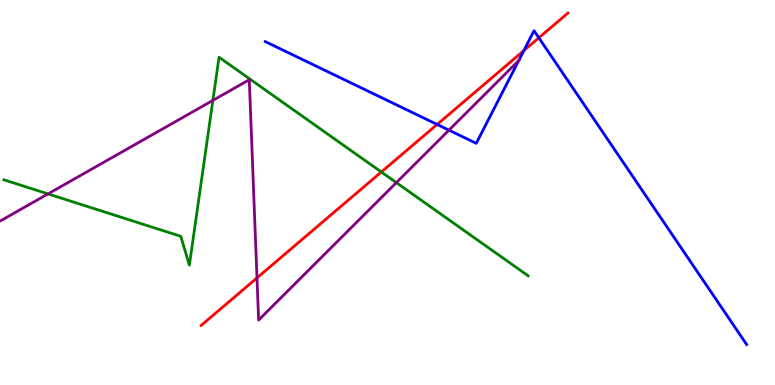[{'lines': ['blue', 'red'], 'intersections': [{'x': 5.64, 'y': 6.77}, {'x': 6.76, 'y': 8.69}, {'x': 6.95, 'y': 9.02}]}, {'lines': ['green', 'red'], 'intersections': [{'x': 4.92, 'y': 5.53}]}, {'lines': ['purple', 'red'], 'intersections': [{'x': 3.32, 'y': 2.78}]}, {'lines': ['blue', 'green'], 'intersections': []}, {'lines': ['blue', 'purple'], 'intersections': [{'x': 5.79, 'y': 6.62}, {'x': 6.69, 'y': 8.43}]}, {'lines': ['green', 'purple'], 'intersections': [{'x': 0.62, 'y': 4.96}, {'x': 2.75, 'y': 7.39}, {'x': 5.11, 'y': 5.26}]}]